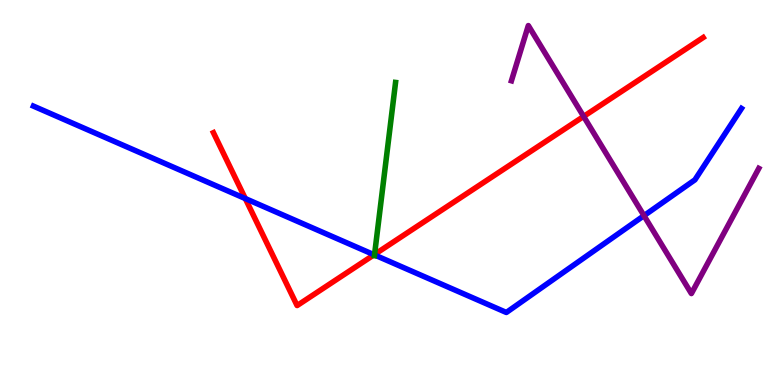[{'lines': ['blue', 'red'], 'intersections': [{'x': 3.17, 'y': 4.84}, {'x': 4.83, 'y': 3.38}]}, {'lines': ['green', 'red'], 'intersections': [{'x': 4.83, 'y': 3.39}]}, {'lines': ['purple', 'red'], 'intersections': [{'x': 7.53, 'y': 6.98}]}, {'lines': ['blue', 'green'], 'intersections': [{'x': 4.83, 'y': 3.38}]}, {'lines': ['blue', 'purple'], 'intersections': [{'x': 8.31, 'y': 4.4}]}, {'lines': ['green', 'purple'], 'intersections': []}]